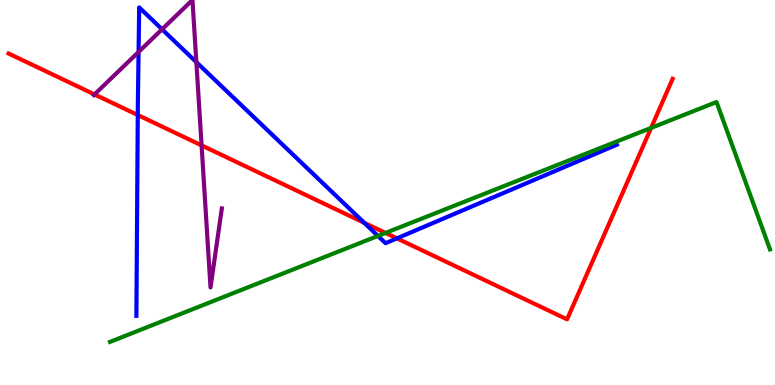[{'lines': ['blue', 'red'], 'intersections': [{'x': 1.78, 'y': 7.01}, {'x': 4.7, 'y': 4.21}, {'x': 5.12, 'y': 3.81}]}, {'lines': ['green', 'red'], 'intersections': [{'x': 4.97, 'y': 3.95}, {'x': 8.4, 'y': 6.68}]}, {'lines': ['purple', 'red'], 'intersections': [{'x': 1.22, 'y': 7.55}, {'x': 2.6, 'y': 6.22}]}, {'lines': ['blue', 'green'], 'intersections': [{'x': 4.88, 'y': 3.87}]}, {'lines': ['blue', 'purple'], 'intersections': [{'x': 1.79, 'y': 8.65}, {'x': 2.09, 'y': 9.24}, {'x': 2.53, 'y': 8.39}]}, {'lines': ['green', 'purple'], 'intersections': []}]